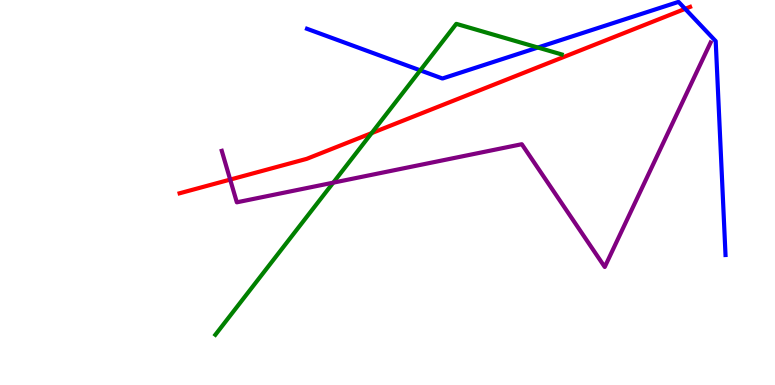[{'lines': ['blue', 'red'], 'intersections': [{'x': 8.84, 'y': 9.77}]}, {'lines': ['green', 'red'], 'intersections': [{'x': 4.8, 'y': 6.54}]}, {'lines': ['purple', 'red'], 'intersections': [{'x': 2.97, 'y': 5.34}]}, {'lines': ['blue', 'green'], 'intersections': [{'x': 5.42, 'y': 8.17}, {'x': 6.94, 'y': 8.77}]}, {'lines': ['blue', 'purple'], 'intersections': []}, {'lines': ['green', 'purple'], 'intersections': [{'x': 4.3, 'y': 5.26}]}]